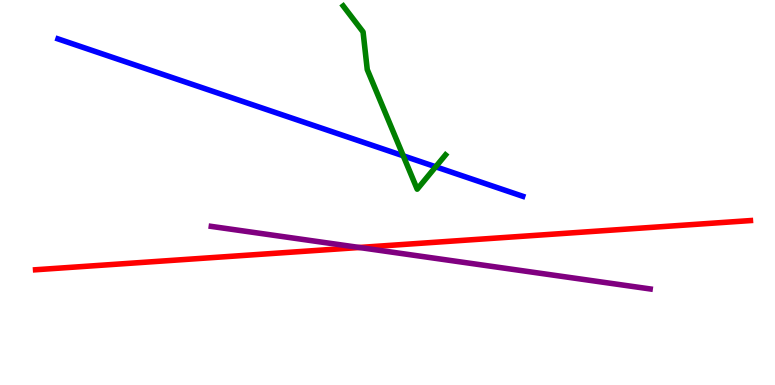[{'lines': ['blue', 'red'], 'intersections': []}, {'lines': ['green', 'red'], 'intersections': []}, {'lines': ['purple', 'red'], 'intersections': [{'x': 4.64, 'y': 3.57}]}, {'lines': ['blue', 'green'], 'intersections': [{'x': 5.2, 'y': 5.95}, {'x': 5.62, 'y': 5.67}]}, {'lines': ['blue', 'purple'], 'intersections': []}, {'lines': ['green', 'purple'], 'intersections': []}]